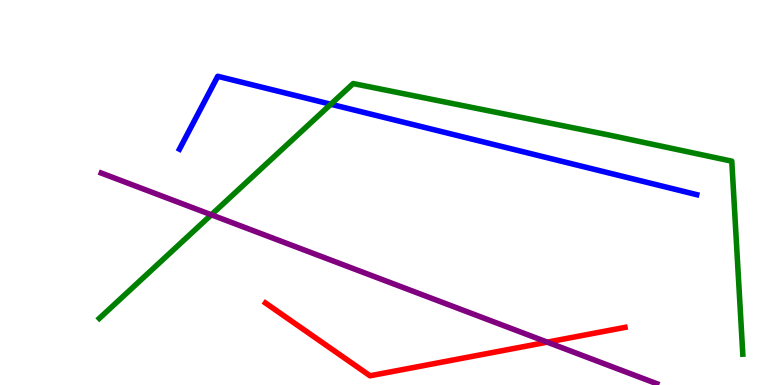[{'lines': ['blue', 'red'], 'intersections': []}, {'lines': ['green', 'red'], 'intersections': []}, {'lines': ['purple', 'red'], 'intersections': [{'x': 7.06, 'y': 1.11}]}, {'lines': ['blue', 'green'], 'intersections': [{'x': 4.27, 'y': 7.29}]}, {'lines': ['blue', 'purple'], 'intersections': []}, {'lines': ['green', 'purple'], 'intersections': [{'x': 2.73, 'y': 4.42}]}]